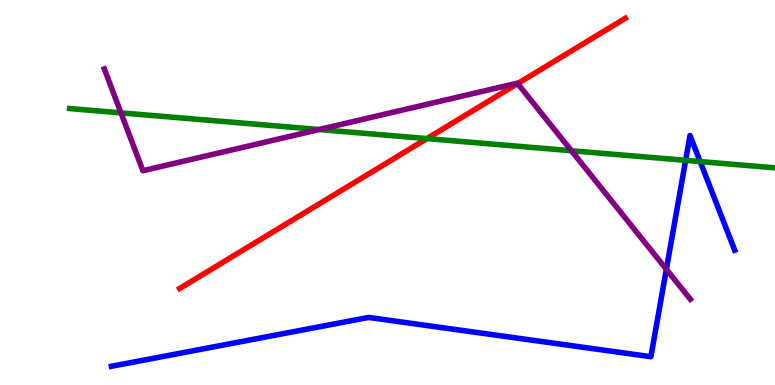[{'lines': ['blue', 'red'], 'intersections': []}, {'lines': ['green', 'red'], 'intersections': [{'x': 5.51, 'y': 6.4}]}, {'lines': ['purple', 'red'], 'intersections': [{'x': 6.68, 'y': 7.83}]}, {'lines': ['blue', 'green'], 'intersections': [{'x': 8.85, 'y': 5.84}, {'x': 9.03, 'y': 5.8}]}, {'lines': ['blue', 'purple'], 'intersections': [{'x': 8.6, 'y': 3.01}]}, {'lines': ['green', 'purple'], 'intersections': [{'x': 1.56, 'y': 7.07}, {'x': 4.12, 'y': 6.64}, {'x': 7.37, 'y': 6.08}]}]